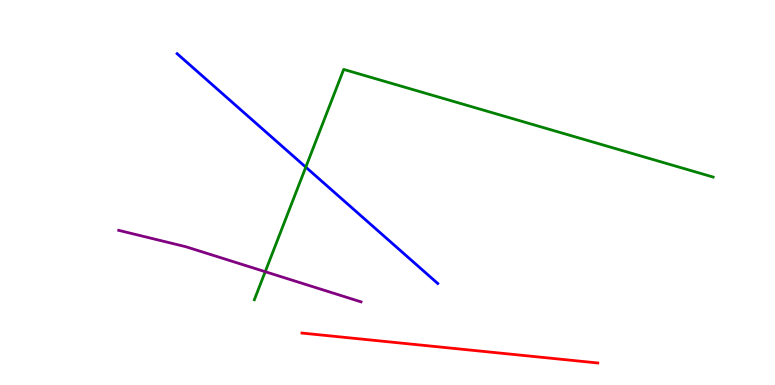[{'lines': ['blue', 'red'], 'intersections': []}, {'lines': ['green', 'red'], 'intersections': []}, {'lines': ['purple', 'red'], 'intersections': []}, {'lines': ['blue', 'green'], 'intersections': [{'x': 3.95, 'y': 5.66}]}, {'lines': ['blue', 'purple'], 'intersections': []}, {'lines': ['green', 'purple'], 'intersections': [{'x': 3.42, 'y': 2.94}]}]